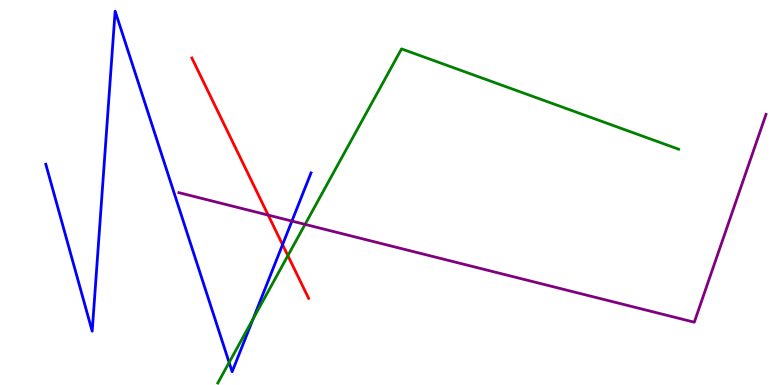[{'lines': ['blue', 'red'], 'intersections': [{'x': 3.65, 'y': 3.65}]}, {'lines': ['green', 'red'], 'intersections': [{'x': 3.71, 'y': 3.36}]}, {'lines': ['purple', 'red'], 'intersections': [{'x': 3.46, 'y': 4.41}]}, {'lines': ['blue', 'green'], 'intersections': [{'x': 2.96, 'y': 0.585}, {'x': 3.27, 'y': 1.72}]}, {'lines': ['blue', 'purple'], 'intersections': [{'x': 3.77, 'y': 4.26}]}, {'lines': ['green', 'purple'], 'intersections': [{'x': 3.94, 'y': 4.17}]}]